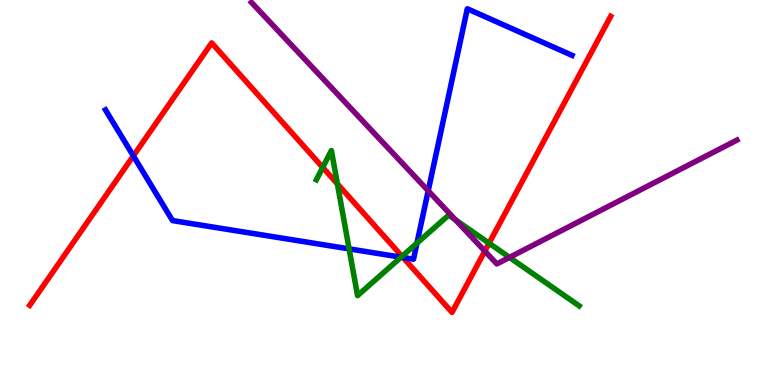[{'lines': ['blue', 'red'], 'intersections': [{'x': 1.72, 'y': 5.95}, {'x': 5.2, 'y': 3.31}]}, {'lines': ['green', 'red'], 'intersections': [{'x': 4.16, 'y': 5.65}, {'x': 4.35, 'y': 5.22}, {'x': 5.19, 'y': 3.34}, {'x': 6.31, 'y': 3.68}]}, {'lines': ['purple', 'red'], 'intersections': [{'x': 6.26, 'y': 3.48}]}, {'lines': ['blue', 'green'], 'intersections': [{'x': 4.5, 'y': 3.54}, {'x': 5.17, 'y': 3.32}, {'x': 5.38, 'y': 3.68}]}, {'lines': ['blue', 'purple'], 'intersections': [{'x': 5.53, 'y': 5.04}]}, {'lines': ['green', 'purple'], 'intersections': [{'x': 5.88, 'y': 4.29}, {'x': 6.57, 'y': 3.31}]}]